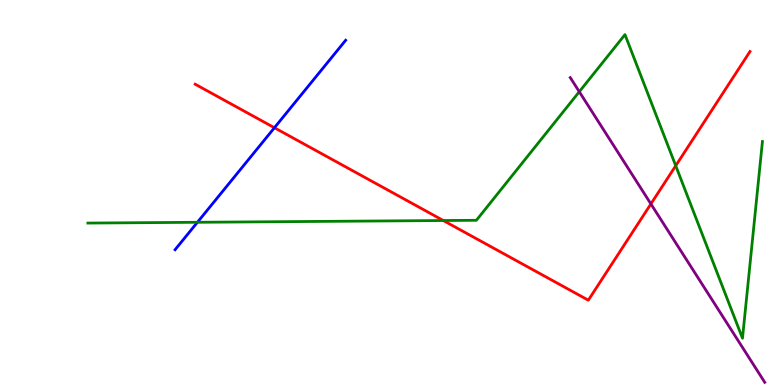[{'lines': ['blue', 'red'], 'intersections': [{'x': 3.54, 'y': 6.68}]}, {'lines': ['green', 'red'], 'intersections': [{'x': 5.72, 'y': 4.27}, {'x': 8.72, 'y': 5.69}]}, {'lines': ['purple', 'red'], 'intersections': [{'x': 8.4, 'y': 4.7}]}, {'lines': ['blue', 'green'], 'intersections': [{'x': 2.55, 'y': 4.23}]}, {'lines': ['blue', 'purple'], 'intersections': []}, {'lines': ['green', 'purple'], 'intersections': [{'x': 7.47, 'y': 7.62}]}]